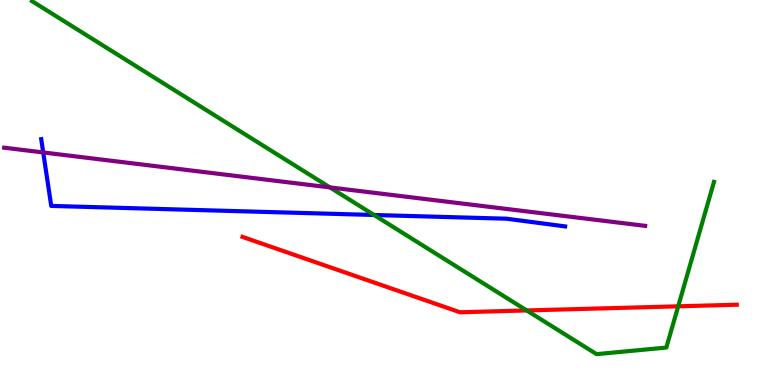[{'lines': ['blue', 'red'], 'intersections': []}, {'lines': ['green', 'red'], 'intersections': [{'x': 6.8, 'y': 1.94}, {'x': 8.75, 'y': 2.04}]}, {'lines': ['purple', 'red'], 'intersections': []}, {'lines': ['blue', 'green'], 'intersections': [{'x': 4.83, 'y': 4.42}]}, {'lines': ['blue', 'purple'], 'intersections': [{'x': 0.558, 'y': 6.04}]}, {'lines': ['green', 'purple'], 'intersections': [{'x': 4.26, 'y': 5.13}]}]